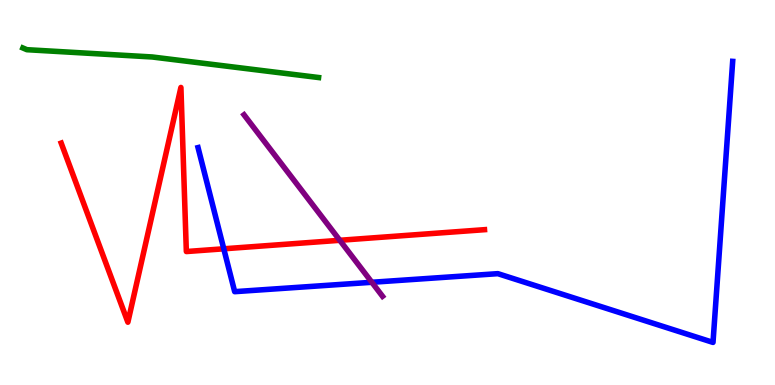[{'lines': ['blue', 'red'], 'intersections': [{'x': 2.89, 'y': 3.54}]}, {'lines': ['green', 'red'], 'intersections': []}, {'lines': ['purple', 'red'], 'intersections': [{'x': 4.38, 'y': 3.76}]}, {'lines': ['blue', 'green'], 'intersections': []}, {'lines': ['blue', 'purple'], 'intersections': [{'x': 4.8, 'y': 2.67}]}, {'lines': ['green', 'purple'], 'intersections': []}]